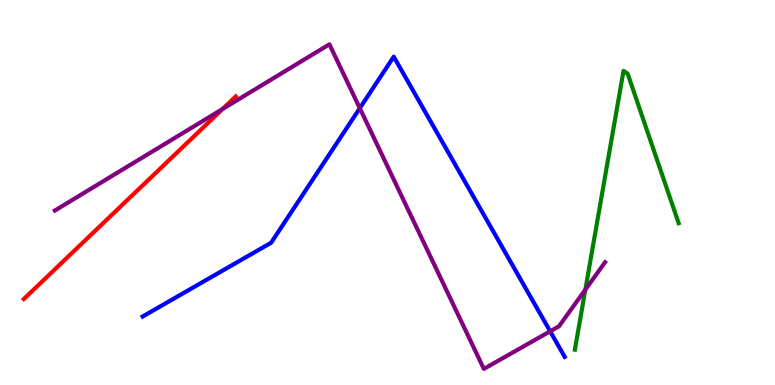[{'lines': ['blue', 'red'], 'intersections': []}, {'lines': ['green', 'red'], 'intersections': []}, {'lines': ['purple', 'red'], 'intersections': [{'x': 2.87, 'y': 7.17}]}, {'lines': ['blue', 'green'], 'intersections': []}, {'lines': ['blue', 'purple'], 'intersections': [{'x': 4.64, 'y': 7.19}, {'x': 7.1, 'y': 1.39}]}, {'lines': ['green', 'purple'], 'intersections': [{'x': 7.55, 'y': 2.48}]}]